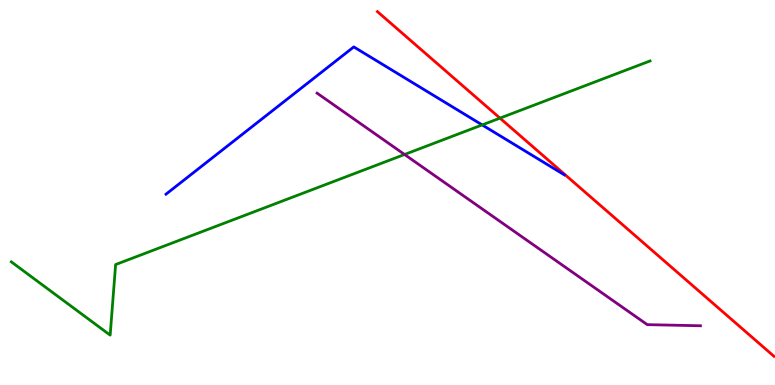[{'lines': ['blue', 'red'], 'intersections': []}, {'lines': ['green', 'red'], 'intersections': [{'x': 6.45, 'y': 6.93}]}, {'lines': ['purple', 'red'], 'intersections': []}, {'lines': ['blue', 'green'], 'intersections': [{'x': 6.22, 'y': 6.76}]}, {'lines': ['blue', 'purple'], 'intersections': []}, {'lines': ['green', 'purple'], 'intersections': [{'x': 5.22, 'y': 5.99}]}]